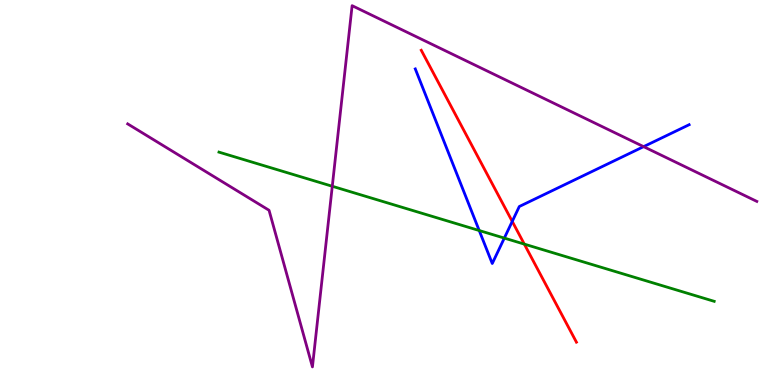[{'lines': ['blue', 'red'], 'intersections': [{'x': 6.61, 'y': 4.25}]}, {'lines': ['green', 'red'], 'intersections': [{'x': 6.77, 'y': 3.66}]}, {'lines': ['purple', 'red'], 'intersections': []}, {'lines': ['blue', 'green'], 'intersections': [{'x': 6.18, 'y': 4.01}, {'x': 6.51, 'y': 3.82}]}, {'lines': ['blue', 'purple'], 'intersections': [{'x': 8.3, 'y': 6.19}]}, {'lines': ['green', 'purple'], 'intersections': [{'x': 4.29, 'y': 5.16}]}]